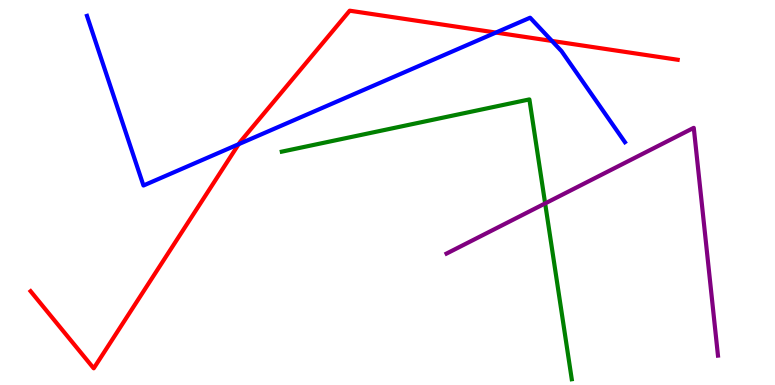[{'lines': ['blue', 'red'], 'intersections': [{'x': 3.08, 'y': 6.26}, {'x': 6.4, 'y': 9.15}, {'x': 7.12, 'y': 8.94}]}, {'lines': ['green', 'red'], 'intersections': []}, {'lines': ['purple', 'red'], 'intersections': []}, {'lines': ['blue', 'green'], 'intersections': []}, {'lines': ['blue', 'purple'], 'intersections': []}, {'lines': ['green', 'purple'], 'intersections': [{'x': 7.03, 'y': 4.72}]}]